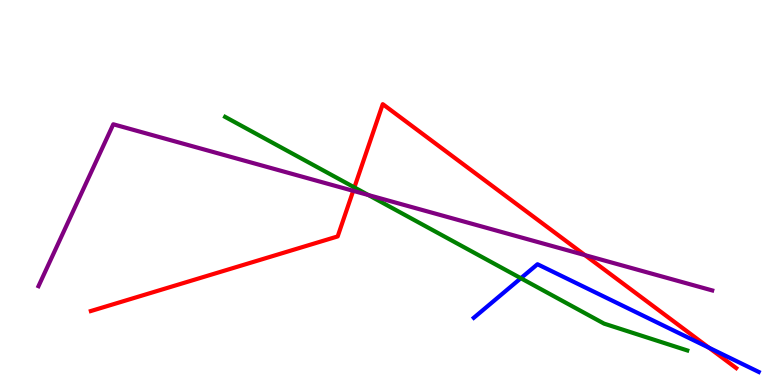[{'lines': ['blue', 'red'], 'intersections': [{'x': 9.15, 'y': 0.969}]}, {'lines': ['green', 'red'], 'intersections': [{'x': 4.57, 'y': 5.13}]}, {'lines': ['purple', 'red'], 'intersections': [{'x': 4.56, 'y': 5.04}, {'x': 7.55, 'y': 3.37}]}, {'lines': ['blue', 'green'], 'intersections': [{'x': 6.72, 'y': 2.77}]}, {'lines': ['blue', 'purple'], 'intersections': []}, {'lines': ['green', 'purple'], 'intersections': [{'x': 4.75, 'y': 4.93}]}]